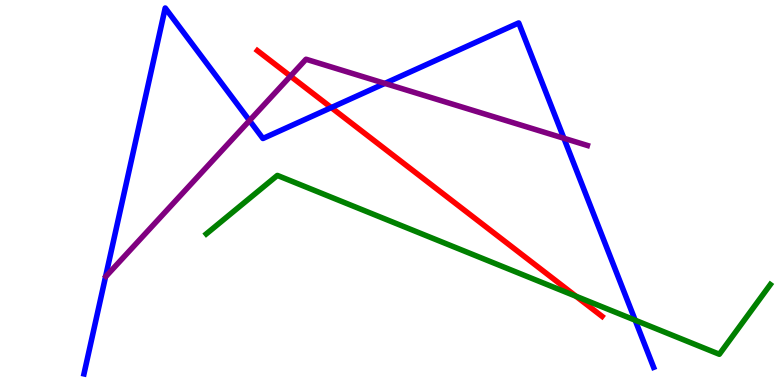[{'lines': ['blue', 'red'], 'intersections': [{'x': 4.27, 'y': 7.21}]}, {'lines': ['green', 'red'], 'intersections': [{'x': 7.43, 'y': 2.3}]}, {'lines': ['purple', 'red'], 'intersections': [{'x': 3.75, 'y': 8.02}]}, {'lines': ['blue', 'green'], 'intersections': [{'x': 8.2, 'y': 1.68}]}, {'lines': ['blue', 'purple'], 'intersections': [{'x': 3.22, 'y': 6.87}, {'x': 4.97, 'y': 7.83}, {'x': 7.28, 'y': 6.41}]}, {'lines': ['green', 'purple'], 'intersections': []}]